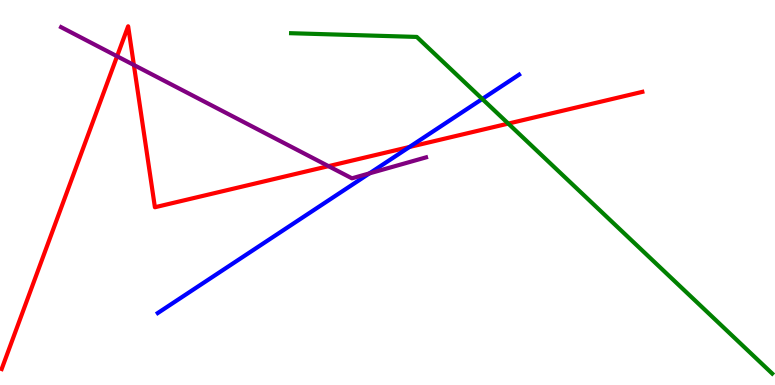[{'lines': ['blue', 'red'], 'intersections': [{'x': 5.28, 'y': 6.18}]}, {'lines': ['green', 'red'], 'intersections': [{'x': 6.56, 'y': 6.79}]}, {'lines': ['purple', 'red'], 'intersections': [{'x': 1.51, 'y': 8.54}, {'x': 1.73, 'y': 8.31}, {'x': 4.24, 'y': 5.68}]}, {'lines': ['blue', 'green'], 'intersections': [{'x': 6.22, 'y': 7.43}]}, {'lines': ['blue', 'purple'], 'intersections': [{'x': 4.77, 'y': 5.5}]}, {'lines': ['green', 'purple'], 'intersections': []}]